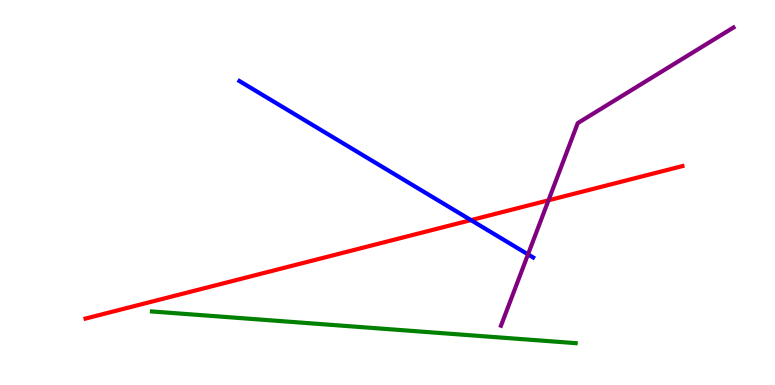[{'lines': ['blue', 'red'], 'intersections': [{'x': 6.08, 'y': 4.28}]}, {'lines': ['green', 'red'], 'intersections': []}, {'lines': ['purple', 'red'], 'intersections': [{'x': 7.08, 'y': 4.8}]}, {'lines': ['blue', 'green'], 'intersections': []}, {'lines': ['blue', 'purple'], 'intersections': [{'x': 6.81, 'y': 3.39}]}, {'lines': ['green', 'purple'], 'intersections': []}]